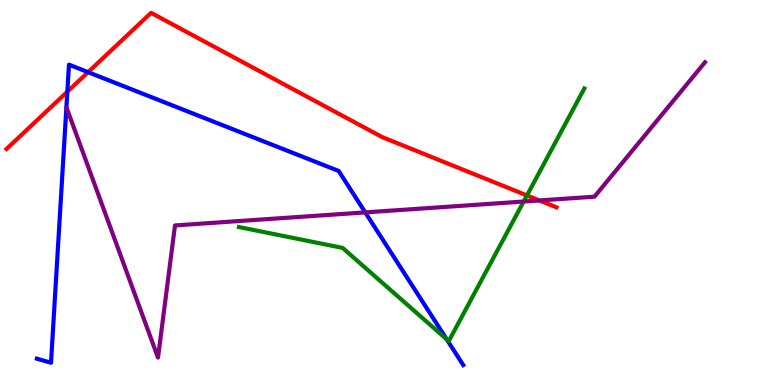[{'lines': ['blue', 'red'], 'intersections': [{'x': 0.869, 'y': 7.62}, {'x': 1.14, 'y': 8.13}]}, {'lines': ['green', 'red'], 'intersections': [{'x': 6.8, 'y': 4.92}]}, {'lines': ['purple', 'red'], 'intersections': [{'x': 6.96, 'y': 4.79}]}, {'lines': ['blue', 'green'], 'intersections': [{'x': 5.76, 'y': 1.19}]}, {'lines': ['blue', 'purple'], 'intersections': [{'x': 4.71, 'y': 4.48}]}, {'lines': ['green', 'purple'], 'intersections': [{'x': 6.76, 'y': 4.77}]}]